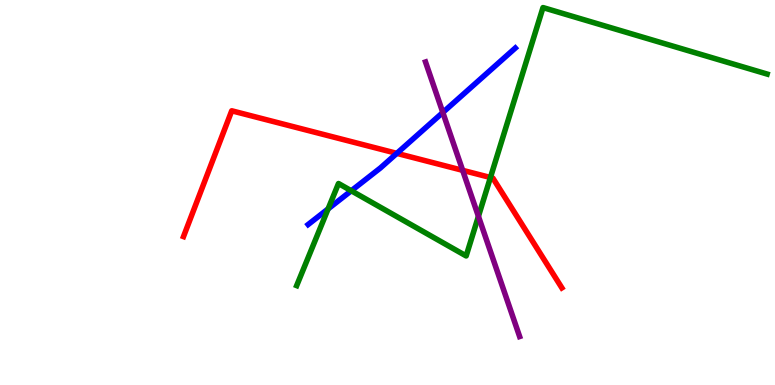[{'lines': ['blue', 'red'], 'intersections': [{'x': 5.12, 'y': 6.02}]}, {'lines': ['green', 'red'], 'intersections': [{'x': 6.33, 'y': 5.39}]}, {'lines': ['purple', 'red'], 'intersections': [{'x': 5.97, 'y': 5.58}]}, {'lines': ['blue', 'green'], 'intersections': [{'x': 4.23, 'y': 4.57}, {'x': 4.53, 'y': 5.05}]}, {'lines': ['blue', 'purple'], 'intersections': [{'x': 5.71, 'y': 7.08}]}, {'lines': ['green', 'purple'], 'intersections': [{'x': 6.17, 'y': 4.38}]}]